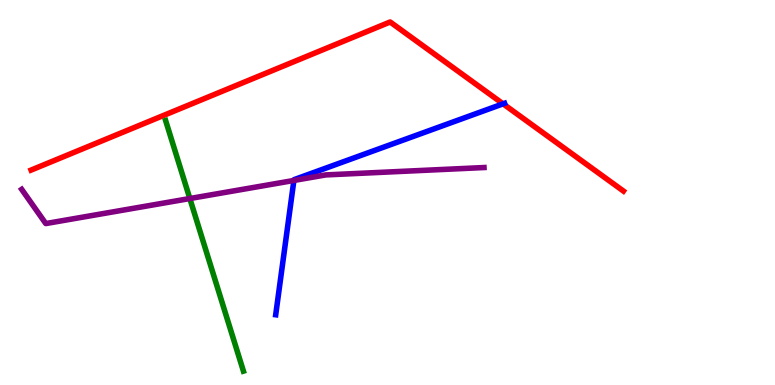[{'lines': ['blue', 'red'], 'intersections': [{'x': 6.49, 'y': 7.3}]}, {'lines': ['green', 'red'], 'intersections': []}, {'lines': ['purple', 'red'], 'intersections': []}, {'lines': ['blue', 'green'], 'intersections': []}, {'lines': ['blue', 'purple'], 'intersections': [{'x': 3.79, 'y': 5.31}]}, {'lines': ['green', 'purple'], 'intersections': [{'x': 2.45, 'y': 4.84}]}]